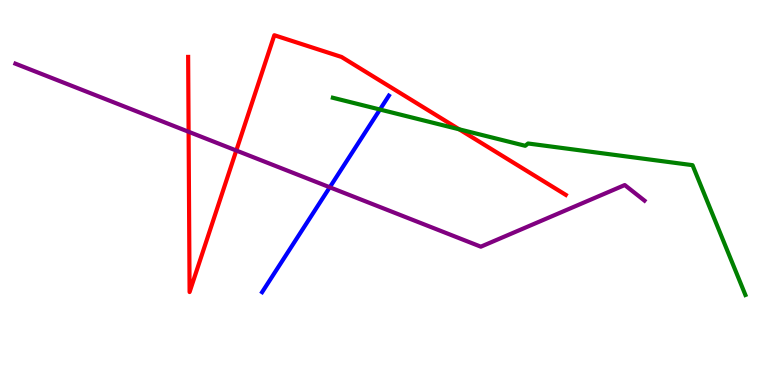[{'lines': ['blue', 'red'], 'intersections': []}, {'lines': ['green', 'red'], 'intersections': [{'x': 5.92, 'y': 6.64}]}, {'lines': ['purple', 'red'], 'intersections': [{'x': 2.43, 'y': 6.58}, {'x': 3.05, 'y': 6.09}]}, {'lines': ['blue', 'green'], 'intersections': [{'x': 4.9, 'y': 7.16}]}, {'lines': ['blue', 'purple'], 'intersections': [{'x': 4.26, 'y': 5.14}]}, {'lines': ['green', 'purple'], 'intersections': []}]